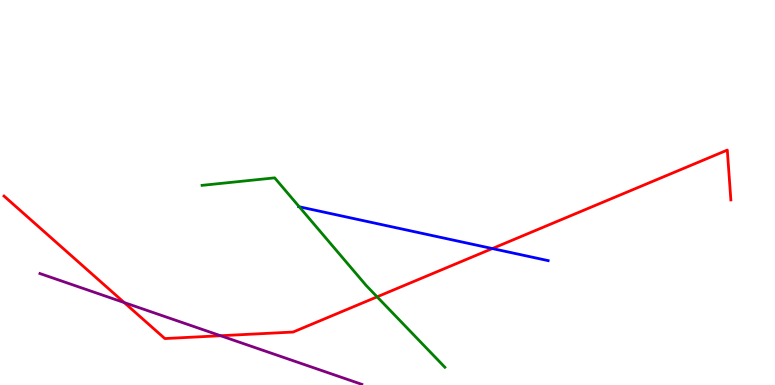[{'lines': ['blue', 'red'], 'intersections': [{'x': 6.35, 'y': 3.54}]}, {'lines': ['green', 'red'], 'intersections': [{'x': 4.87, 'y': 2.29}]}, {'lines': ['purple', 'red'], 'intersections': [{'x': 1.6, 'y': 2.14}, {'x': 2.85, 'y': 1.28}]}, {'lines': ['blue', 'green'], 'intersections': [{'x': 3.86, 'y': 4.63}]}, {'lines': ['blue', 'purple'], 'intersections': []}, {'lines': ['green', 'purple'], 'intersections': []}]